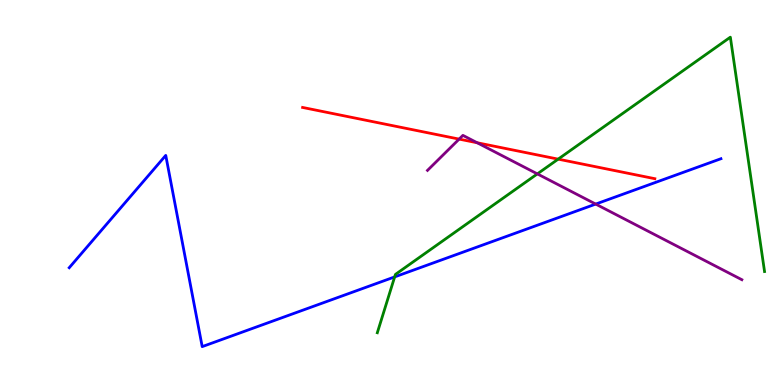[{'lines': ['blue', 'red'], 'intersections': []}, {'lines': ['green', 'red'], 'intersections': [{'x': 7.2, 'y': 5.87}]}, {'lines': ['purple', 'red'], 'intersections': [{'x': 5.92, 'y': 6.39}, {'x': 6.16, 'y': 6.29}]}, {'lines': ['blue', 'green'], 'intersections': [{'x': 5.09, 'y': 2.81}]}, {'lines': ['blue', 'purple'], 'intersections': [{'x': 7.69, 'y': 4.7}]}, {'lines': ['green', 'purple'], 'intersections': [{'x': 6.93, 'y': 5.48}]}]